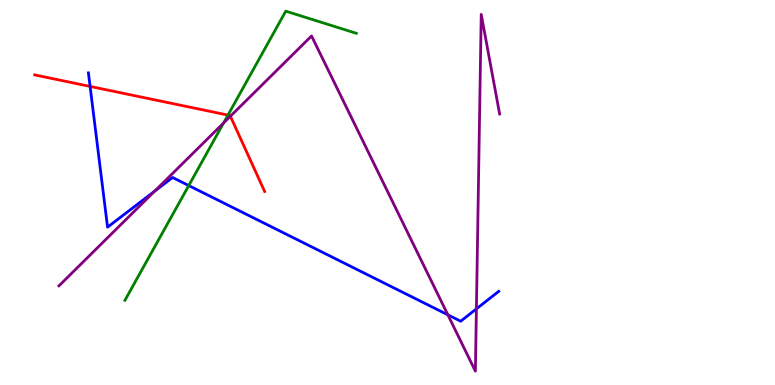[{'lines': ['blue', 'red'], 'intersections': [{'x': 1.16, 'y': 7.76}]}, {'lines': ['green', 'red'], 'intersections': [{'x': 2.94, 'y': 7.01}]}, {'lines': ['purple', 'red'], 'intersections': [{'x': 2.97, 'y': 6.98}]}, {'lines': ['blue', 'green'], 'intersections': [{'x': 2.44, 'y': 5.18}]}, {'lines': ['blue', 'purple'], 'intersections': [{'x': 2.0, 'y': 5.03}, {'x': 5.78, 'y': 1.82}, {'x': 6.15, 'y': 1.98}]}, {'lines': ['green', 'purple'], 'intersections': [{'x': 2.88, 'y': 6.8}]}]